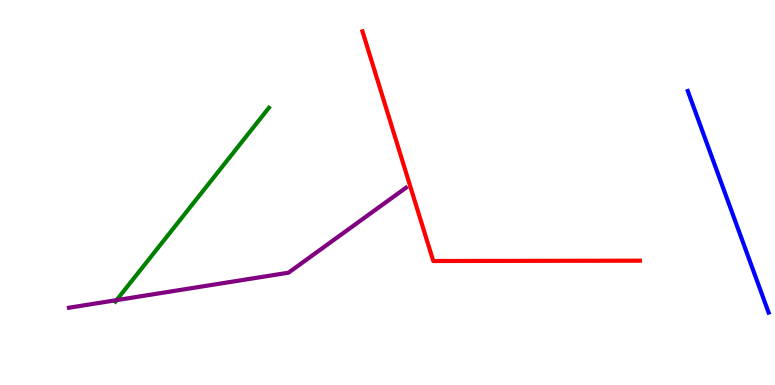[{'lines': ['blue', 'red'], 'intersections': []}, {'lines': ['green', 'red'], 'intersections': []}, {'lines': ['purple', 'red'], 'intersections': []}, {'lines': ['blue', 'green'], 'intersections': []}, {'lines': ['blue', 'purple'], 'intersections': []}, {'lines': ['green', 'purple'], 'intersections': [{'x': 1.5, 'y': 2.2}]}]